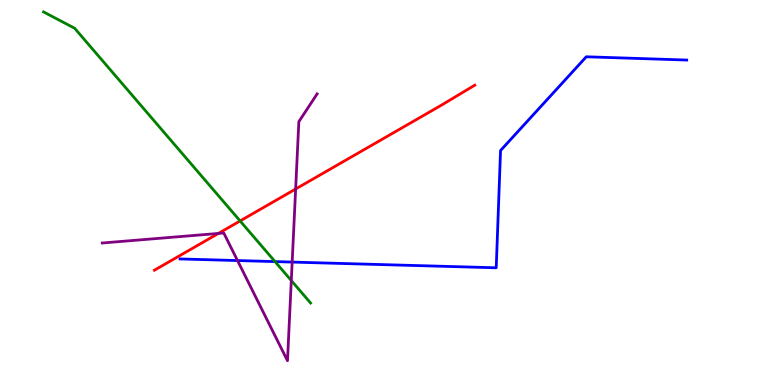[{'lines': ['blue', 'red'], 'intersections': []}, {'lines': ['green', 'red'], 'intersections': [{'x': 3.1, 'y': 4.26}]}, {'lines': ['purple', 'red'], 'intersections': [{'x': 2.82, 'y': 3.94}, {'x': 3.81, 'y': 5.09}]}, {'lines': ['blue', 'green'], 'intersections': [{'x': 3.55, 'y': 3.21}]}, {'lines': ['blue', 'purple'], 'intersections': [{'x': 3.06, 'y': 3.23}, {'x': 3.77, 'y': 3.19}]}, {'lines': ['green', 'purple'], 'intersections': [{'x': 3.76, 'y': 2.71}]}]